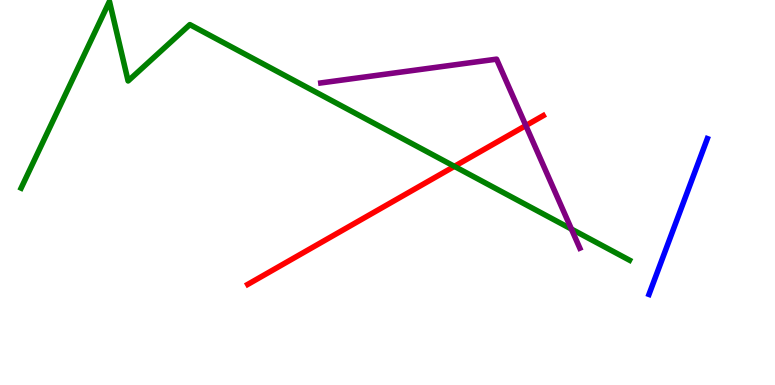[{'lines': ['blue', 'red'], 'intersections': []}, {'lines': ['green', 'red'], 'intersections': [{'x': 5.86, 'y': 5.68}]}, {'lines': ['purple', 'red'], 'intersections': [{'x': 6.78, 'y': 6.74}]}, {'lines': ['blue', 'green'], 'intersections': []}, {'lines': ['blue', 'purple'], 'intersections': []}, {'lines': ['green', 'purple'], 'intersections': [{'x': 7.37, 'y': 4.05}]}]